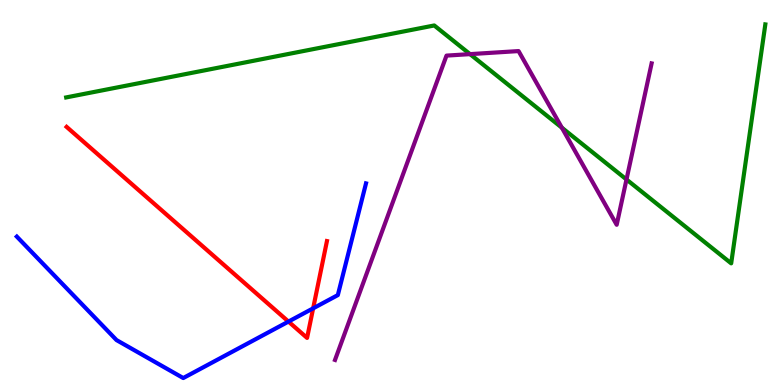[{'lines': ['blue', 'red'], 'intersections': [{'x': 3.72, 'y': 1.65}, {'x': 4.04, 'y': 1.99}]}, {'lines': ['green', 'red'], 'intersections': []}, {'lines': ['purple', 'red'], 'intersections': []}, {'lines': ['blue', 'green'], 'intersections': []}, {'lines': ['blue', 'purple'], 'intersections': []}, {'lines': ['green', 'purple'], 'intersections': [{'x': 6.06, 'y': 8.59}, {'x': 7.25, 'y': 6.68}, {'x': 8.08, 'y': 5.34}]}]